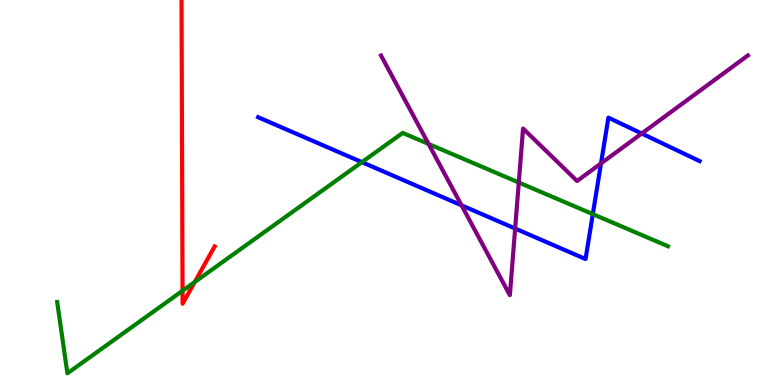[{'lines': ['blue', 'red'], 'intersections': []}, {'lines': ['green', 'red'], 'intersections': [{'x': 2.36, 'y': 2.45}, {'x': 2.51, 'y': 2.67}]}, {'lines': ['purple', 'red'], 'intersections': []}, {'lines': ['blue', 'green'], 'intersections': [{'x': 4.67, 'y': 5.79}, {'x': 7.65, 'y': 4.44}]}, {'lines': ['blue', 'purple'], 'intersections': [{'x': 5.96, 'y': 4.67}, {'x': 6.65, 'y': 4.06}, {'x': 7.75, 'y': 5.76}, {'x': 8.28, 'y': 6.53}]}, {'lines': ['green', 'purple'], 'intersections': [{'x': 5.53, 'y': 6.26}, {'x': 6.69, 'y': 5.26}]}]